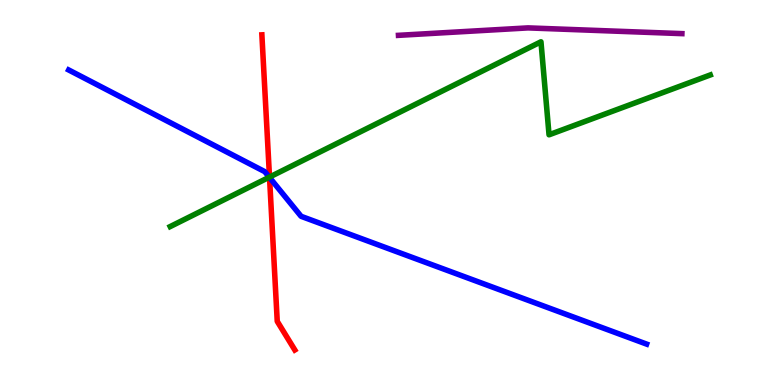[{'lines': ['blue', 'red'], 'intersections': [{'x': 3.48, 'y': 5.39}]}, {'lines': ['green', 'red'], 'intersections': [{'x': 3.48, 'y': 5.4}]}, {'lines': ['purple', 'red'], 'intersections': []}, {'lines': ['blue', 'green'], 'intersections': [{'x': 3.47, 'y': 5.4}]}, {'lines': ['blue', 'purple'], 'intersections': []}, {'lines': ['green', 'purple'], 'intersections': []}]